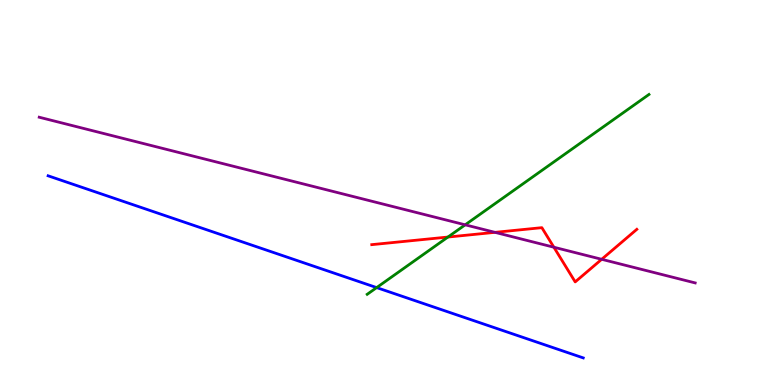[{'lines': ['blue', 'red'], 'intersections': []}, {'lines': ['green', 'red'], 'intersections': [{'x': 5.78, 'y': 3.84}]}, {'lines': ['purple', 'red'], 'intersections': [{'x': 6.39, 'y': 3.97}, {'x': 7.15, 'y': 3.58}, {'x': 7.76, 'y': 3.26}]}, {'lines': ['blue', 'green'], 'intersections': [{'x': 4.86, 'y': 2.53}]}, {'lines': ['blue', 'purple'], 'intersections': []}, {'lines': ['green', 'purple'], 'intersections': [{'x': 6.0, 'y': 4.16}]}]